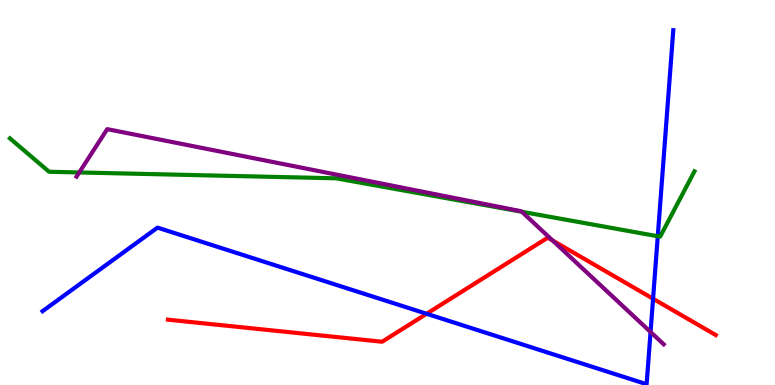[{'lines': ['blue', 'red'], 'intersections': [{'x': 5.5, 'y': 1.85}, {'x': 8.43, 'y': 2.24}]}, {'lines': ['green', 'red'], 'intersections': []}, {'lines': ['purple', 'red'], 'intersections': [{'x': 7.13, 'y': 3.75}]}, {'lines': ['blue', 'green'], 'intersections': [{'x': 8.49, 'y': 3.86}]}, {'lines': ['blue', 'purple'], 'intersections': [{'x': 8.39, 'y': 1.38}]}, {'lines': ['green', 'purple'], 'intersections': [{'x': 1.02, 'y': 5.52}, {'x': 6.73, 'y': 4.5}]}]